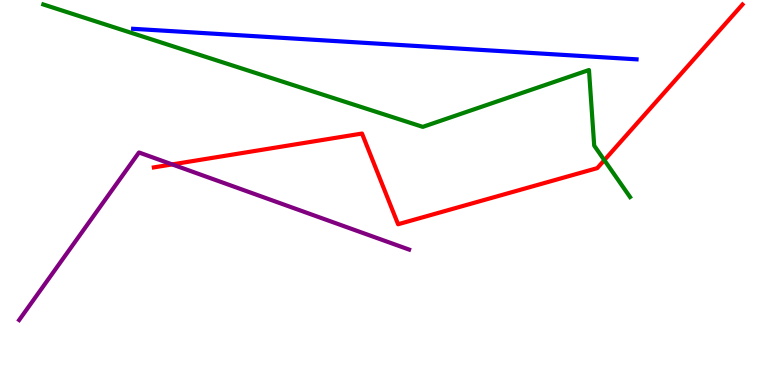[{'lines': ['blue', 'red'], 'intersections': []}, {'lines': ['green', 'red'], 'intersections': [{'x': 7.8, 'y': 5.84}]}, {'lines': ['purple', 'red'], 'intersections': [{'x': 2.22, 'y': 5.73}]}, {'lines': ['blue', 'green'], 'intersections': []}, {'lines': ['blue', 'purple'], 'intersections': []}, {'lines': ['green', 'purple'], 'intersections': []}]